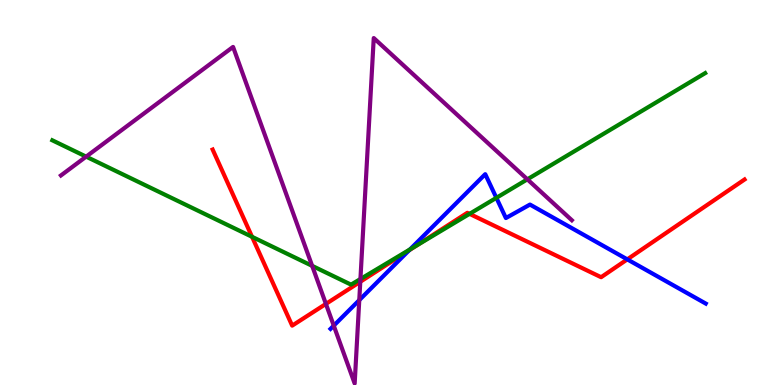[{'lines': ['blue', 'red'], 'intersections': [{'x': 5.28, 'y': 3.5}, {'x': 8.09, 'y': 3.26}]}, {'lines': ['green', 'red'], 'intersections': [{'x': 3.25, 'y': 3.85}, {'x': 5.38, 'y': 3.63}, {'x': 6.06, 'y': 4.45}]}, {'lines': ['purple', 'red'], 'intersections': [{'x': 4.21, 'y': 2.11}, {'x': 4.65, 'y': 2.68}]}, {'lines': ['blue', 'green'], 'intersections': [{'x': 5.29, 'y': 3.52}, {'x': 6.4, 'y': 4.86}]}, {'lines': ['blue', 'purple'], 'intersections': [{'x': 4.31, 'y': 1.54}, {'x': 4.64, 'y': 2.2}]}, {'lines': ['green', 'purple'], 'intersections': [{'x': 1.11, 'y': 5.93}, {'x': 4.03, 'y': 3.09}, {'x': 4.65, 'y': 2.75}, {'x': 6.8, 'y': 5.34}]}]